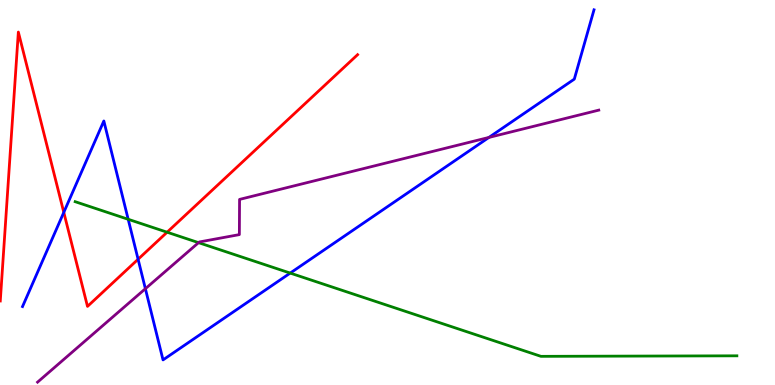[{'lines': ['blue', 'red'], 'intersections': [{'x': 0.823, 'y': 4.48}, {'x': 1.78, 'y': 3.27}]}, {'lines': ['green', 'red'], 'intersections': [{'x': 2.16, 'y': 3.97}]}, {'lines': ['purple', 'red'], 'intersections': []}, {'lines': ['blue', 'green'], 'intersections': [{'x': 1.65, 'y': 4.3}, {'x': 3.74, 'y': 2.91}]}, {'lines': ['blue', 'purple'], 'intersections': [{'x': 1.88, 'y': 2.5}, {'x': 6.31, 'y': 6.43}]}, {'lines': ['green', 'purple'], 'intersections': [{'x': 2.56, 'y': 3.7}]}]